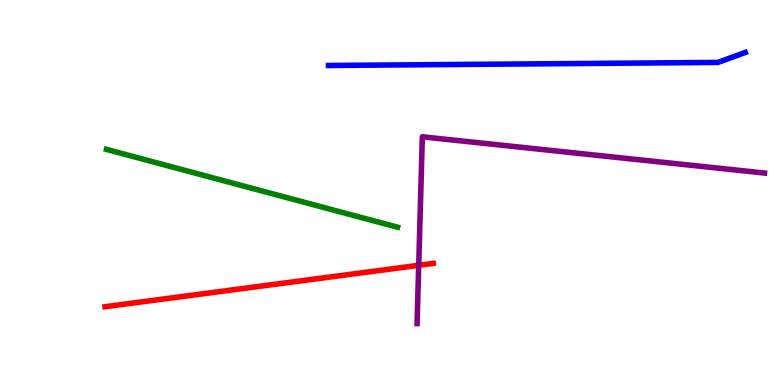[{'lines': ['blue', 'red'], 'intersections': []}, {'lines': ['green', 'red'], 'intersections': []}, {'lines': ['purple', 'red'], 'intersections': [{'x': 5.4, 'y': 3.11}]}, {'lines': ['blue', 'green'], 'intersections': []}, {'lines': ['blue', 'purple'], 'intersections': []}, {'lines': ['green', 'purple'], 'intersections': []}]